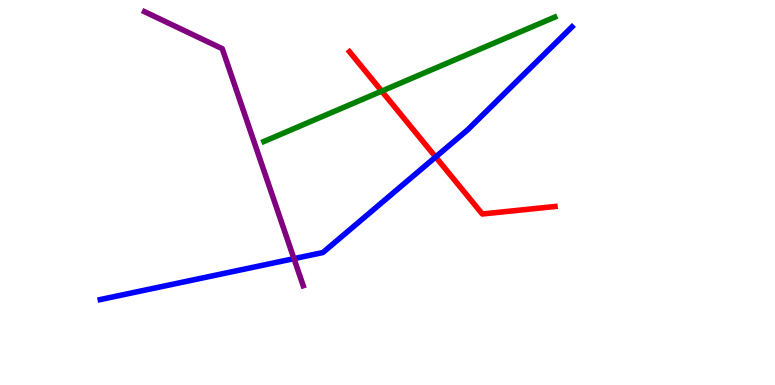[{'lines': ['blue', 'red'], 'intersections': [{'x': 5.62, 'y': 5.92}]}, {'lines': ['green', 'red'], 'intersections': [{'x': 4.93, 'y': 7.63}]}, {'lines': ['purple', 'red'], 'intersections': []}, {'lines': ['blue', 'green'], 'intersections': []}, {'lines': ['blue', 'purple'], 'intersections': [{'x': 3.79, 'y': 3.28}]}, {'lines': ['green', 'purple'], 'intersections': []}]